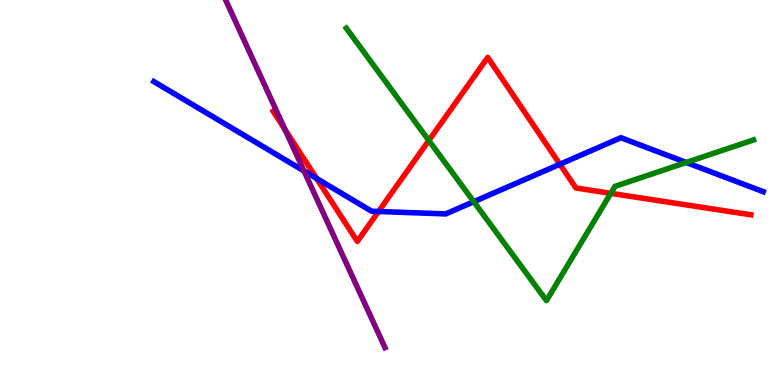[{'lines': ['blue', 'red'], 'intersections': [{'x': 4.09, 'y': 5.36}, {'x': 4.88, 'y': 4.51}, {'x': 7.22, 'y': 5.73}]}, {'lines': ['green', 'red'], 'intersections': [{'x': 5.53, 'y': 6.35}, {'x': 7.88, 'y': 4.98}]}, {'lines': ['purple', 'red'], 'intersections': [{'x': 3.68, 'y': 6.63}]}, {'lines': ['blue', 'green'], 'intersections': [{'x': 6.11, 'y': 4.76}, {'x': 8.85, 'y': 5.78}]}, {'lines': ['blue', 'purple'], 'intersections': [{'x': 3.92, 'y': 5.56}]}, {'lines': ['green', 'purple'], 'intersections': []}]